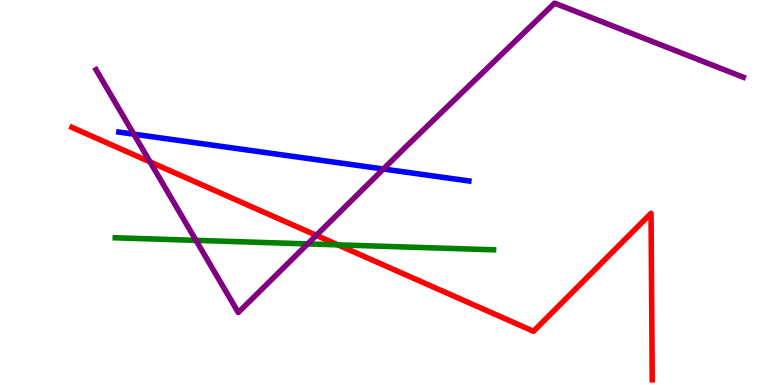[{'lines': ['blue', 'red'], 'intersections': []}, {'lines': ['green', 'red'], 'intersections': [{'x': 4.36, 'y': 3.64}]}, {'lines': ['purple', 'red'], 'intersections': [{'x': 1.94, 'y': 5.79}, {'x': 4.08, 'y': 3.89}]}, {'lines': ['blue', 'green'], 'intersections': []}, {'lines': ['blue', 'purple'], 'intersections': [{'x': 1.73, 'y': 6.52}, {'x': 4.95, 'y': 5.61}]}, {'lines': ['green', 'purple'], 'intersections': [{'x': 2.53, 'y': 3.76}, {'x': 3.97, 'y': 3.67}]}]